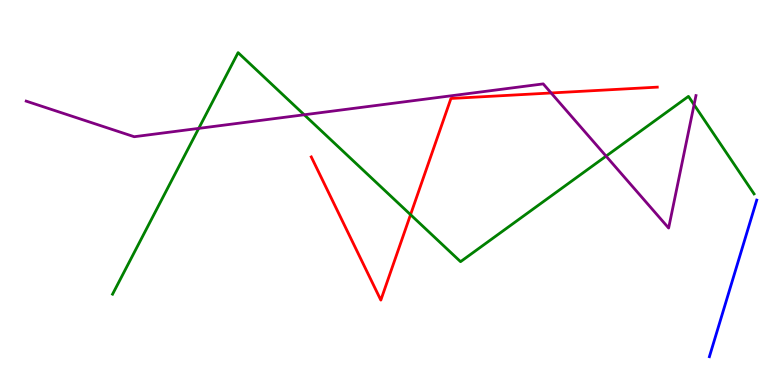[{'lines': ['blue', 'red'], 'intersections': []}, {'lines': ['green', 'red'], 'intersections': [{'x': 5.3, 'y': 4.42}]}, {'lines': ['purple', 'red'], 'intersections': [{'x': 7.11, 'y': 7.59}]}, {'lines': ['blue', 'green'], 'intersections': []}, {'lines': ['blue', 'purple'], 'intersections': []}, {'lines': ['green', 'purple'], 'intersections': [{'x': 2.56, 'y': 6.67}, {'x': 3.93, 'y': 7.02}, {'x': 7.82, 'y': 5.94}, {'x': 8.96, 'y': 7.28}]}]